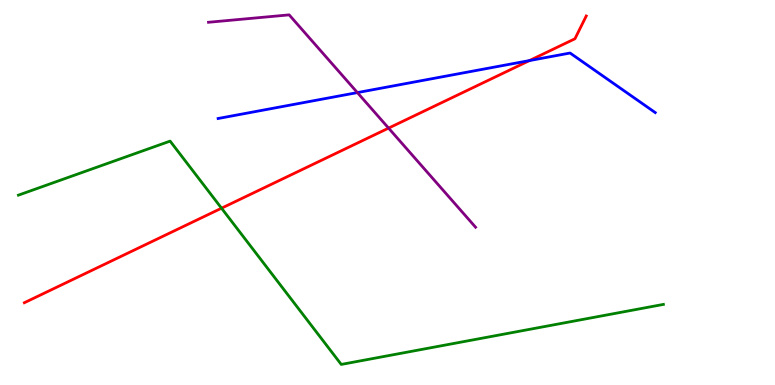[{'lines': ['blue', 'red'], 'intersections': [{'x': 6.83, 'y': 8.43}]}, {'lines': ['green', 'red'], 'intersections': [{'x': 2.86, 'y': 4.59}]}, {'lines': ['purple', 'red'], 'intersections': [{'x': 5.01, 'y': 6.67}]}, {'lines': ['blue', 'green'], 'intersections': []}, {'lines': ['blue', 'purple'], 'intersections': [{'x': 4.61, 'y': 7.6}]}, {'lines': ['green', 'purple'], 'intersections': []}]